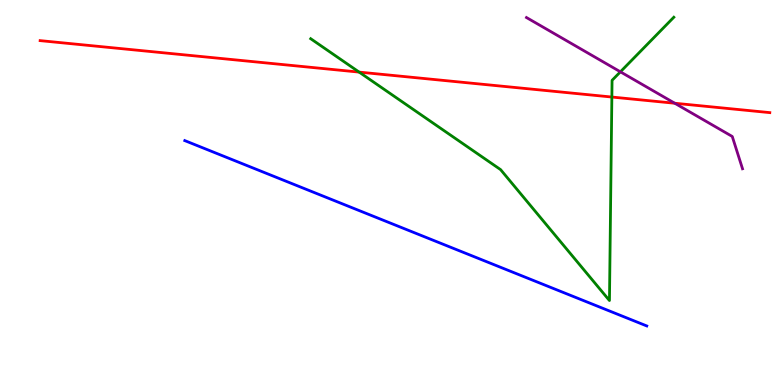[{'lines': ['blue', 'red'], 'intersections': []}, {'lines': ['green', 'red'], 'intersections': [{'x': 4.63, 'y': 8.13}, {'x': 7.9, 'y': 7.48}]}, {'lines': ['purple', 'red'], 'intersections': [{'x': 8.71, 'y': 7.32}]}, {'lines': ['blue', 'green'], 'intersections': []}, {'lines': ['blue', 'purple'], 'intersections': []}, {'lines': ['green', 'purple'], 'intersections': [{'x': 8.01, 'y': 8.13}]}]